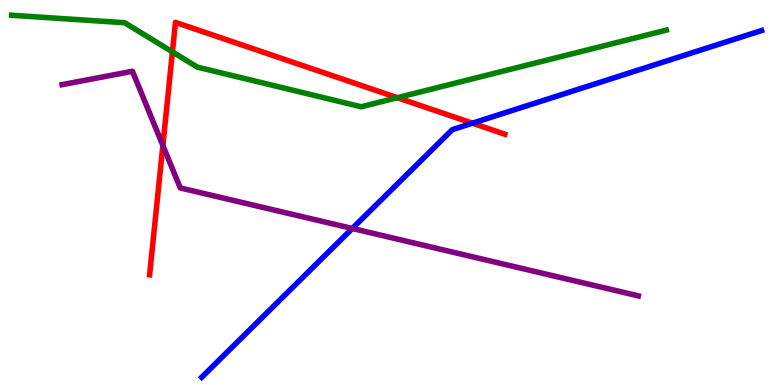[{'lines': ['blue', 'red'], 'intersections': [{'x': 6.1, 'y': 6.8}]}, {'lines': ['green', 'red'], 'intersections': [{'x': 2.22, 'y': 8.65}, {'x': 5.13, 'y': 7.46}]}, {'lines': ['purple', 'red'], 'intersections': [{'x': 2.1, 'y': 6.22}]}, {'lines': ['blue', 'green'], 'intersections': []}, {'lines': ['blue', 'purple'], 'intersections': [{'x': 4.55, 'y': 4.07}]}, {'lines': ['green', 'purple'], 'intersections': []}]